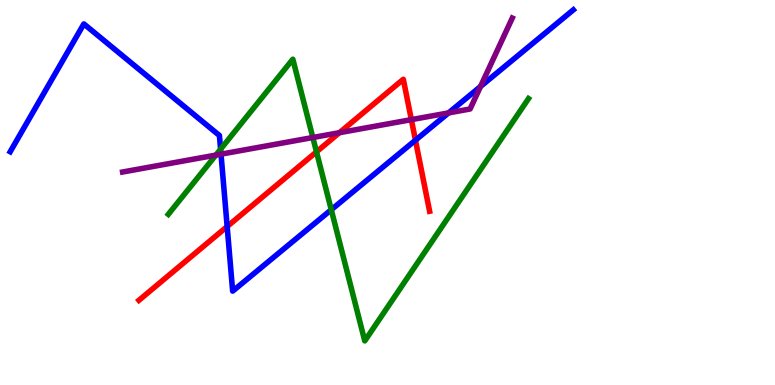[{'lines': ['blue', 'red'], 'intersections': [{'x': 2.93, 'y': 4.12}, {'x': 5.36, 'y': 6.36}]}, {'lines': ['green', 'red'], 'intersections': [{'x': 4.08, 'y': 6.06}]}, {'lines': ['purple', 'red'], 'intersections': [{'x': 4.38, 'y': 6.55}, {'x': 5.31, 'y': 6.89}]}, {'lines': ['blue', 'green'], 'intersections': [{'x': 2.85, 'y': 6.12}, {'x': 4.27, 'y': 4.55}]}, {'lines': ['blue', 'purple'], 'intersections': [{'x': 2.85, 'y': 6.0}, {'x': 5.79, 'y': 7.07}, {'x': 6.2, 'y': 7.75}]}, {'lines': ['green', 'purple'], 'intersections': [{'x': 2.79, 'y': 5.97}, {'x': 4.04, 'y': 6.43}]}]